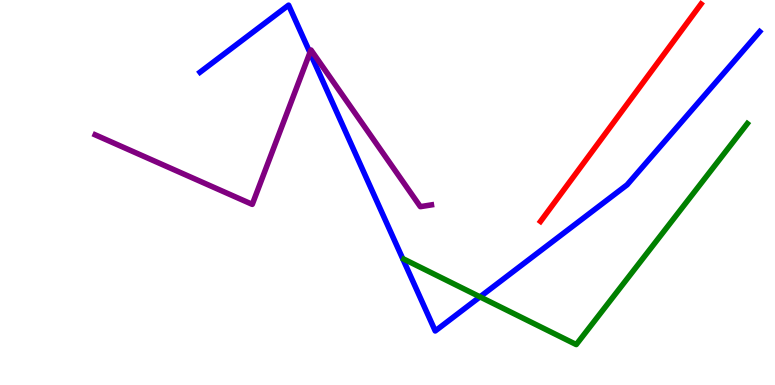[{'lines': ['blue', 'red'], 'intersections': []}, {'lines': ['green', 'red'], 'intersections': []}, {'lines': ['purple', 'red'], 'intersections': []}, {'lines': ['blue', 'green'], 'intersections': [{'x': 6.19, 'y': 2.29}]}, {'lines': ['blue', 'purple'], 'intersections': [{'x': 4.0, 'y': 8.63}]}, {'lines': ['green', 'purple'], 'intersections': []}]